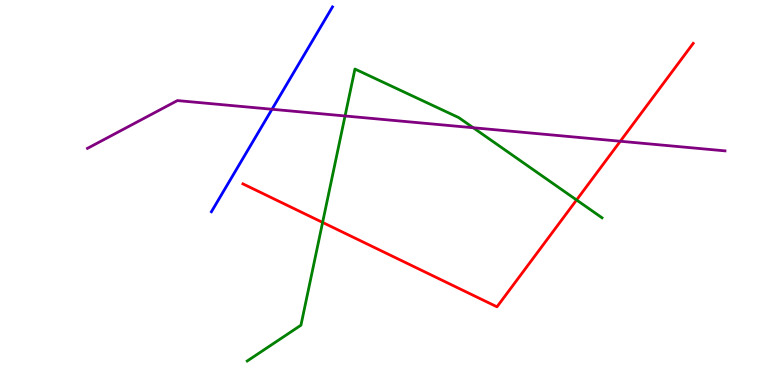[{'lines': ['blue', 'red'], 'intersections': []}, {'lines': ['green', 'red'], 'intersections': [{'x': 4.16, 'y': 4.22}, {'x': 7.44, 'y': 4.81}]}, {'lines': ['purple', 'red'], 'intersections': [{'x': 8.0, 'y': 6.33}]}, {'lines': ['blue', 'green'], 'intersections': []}, {'lines': ['blue', 'purple'], 'intersections': [{'x': 3.51, 'y': 7.16}]}, {'lines': ['green', 'purple'], 'intersections': [{'x': 4.45, 'y': 6.99}, {'x': 6.11, 'y': 6.68}]}]